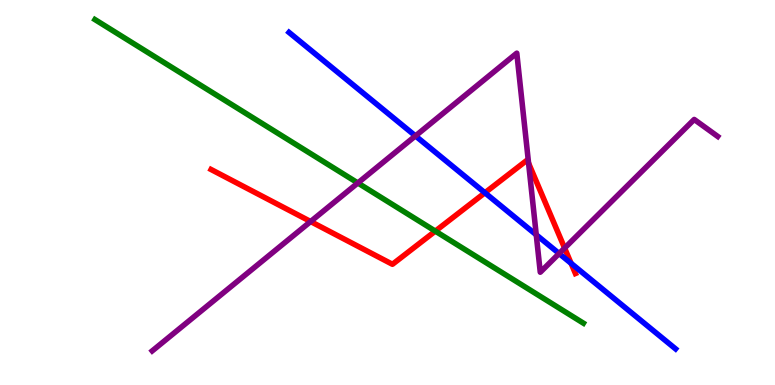[{'lines': ['blue', 'red'], 'intersections': [{'x': 6.26, 'y': 4.99}, {'x': 7.37, 'y': 3.16}]}, {'lines': ['green', 'red'], 'intersections': [{'x': 5.62, 'y': 4.0}]}, {'lines': ['purple', 'red'], 'intersections': [{'x': 4.01, 'y': 4.25}, {'x': 6.82, 'y': 5.76}, {'x': 7.29, 'y': 3.56}]}, {'lines': ['blue', 'green'], 'intersections': []}, {'lines': ['blue', 'purple'], 'intersections': [{'x': 5.36, 'y': 6.47}, {'x': 6.92, 'y': 3.9}, {'x': 7.21, 'y': 3.41}]}, {'lines': ['green', 'purple'], 'intersections': [{'x': 4.62, 'y': 5.25}]}]